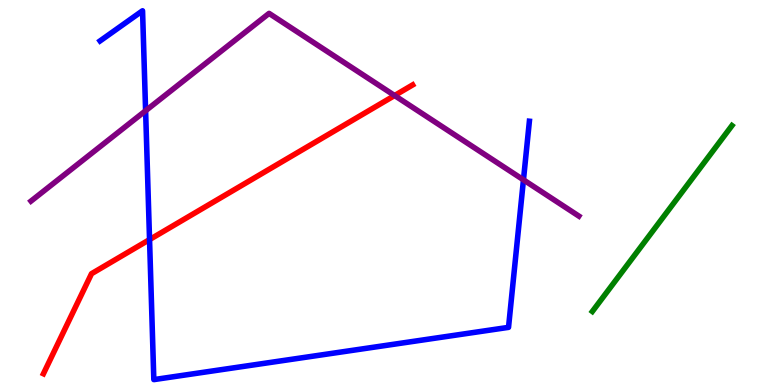[{'lines': ['blue', 'red'], 'intersections': [{'x': 1.93, 'y': 3.78}]}, {'lines': ['green', 'red'], 'intersections': []}, {'lines': ['purple', 'red'], 'intersections': [{'x': 5.09, 'y': 7.52}]}, {'lines': ['blue', 'green'], 'intersections': []}, {'lines': ['blue', 'purple'], 'intersections': [{'x': 1.88, 'y': 7.12}, {'x': 6.75, 'y': 5.33}]}, {'lines': ['green', 'purple'], 'intersections': []}]